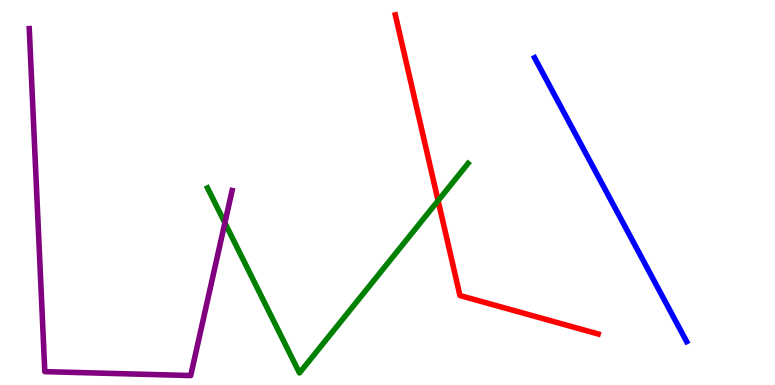[{'lines': ['blue', 'red'], 'intersections': []}, {'lines': ['green', 'red'], 'intersections': [{'x': 5.65, 'y': 4.79}]}, {'lines': ['purple', 'red'], 'intersections': []}, {'lines': ['blue', 'green'], 'intersections': []}, {'lines': ['blue', 'purple'], 'intersections': []}, {'lines': ['green', 'purple'], 'intersections': [{'x': 2.9, 'y': 4.21}]}]